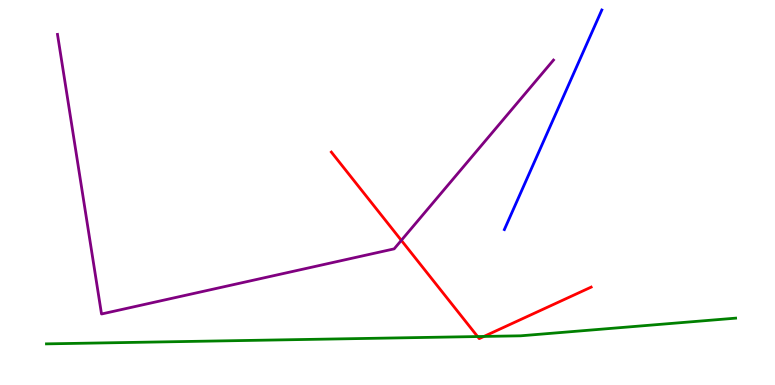[{'lines': ['blue', 'red'], 'intersections': []}, {'lines': ['green', 'red'], 'intersections': [{'x': 6.16, 'y': 1.26}, {'x': 6.24, 'y': 1.26}]}, {'lines': ['purple', 'red'], 'intersections': [{'x': 5.18, 'y': 3.76}]}, {'lines': ['blue', 'green'], 'intersections': []}, {'lines': ['blue', 'purple'], 'intersections': []}, {'lines': ['green', 'purple'], 'intersections': []}]